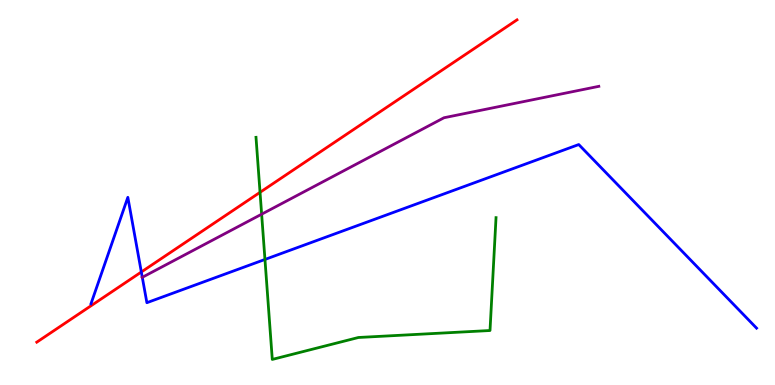[{'lines': ['blue', 'red'], 'intersections': [{'x': 1.82, 'y': 2.94}]}, {'lines': ['green', 'red'], 'intersections': [{'x': 3.36, 'y': 5.0}]}, {'lines': ['purple', 'red'], 'intersections': []}, {'lines': ['blue', 'green'], 'intersections': [{'x': 3.42, 'y': 3.26}]}, {'lines': ['blue', 'purple'], 'intersections': [{'x': 1.84, 'y': 2.8}]}, {'lines': ['green', 'purple'], 'intersections': [{'x': 3.38, 'y': 4.44}]}]